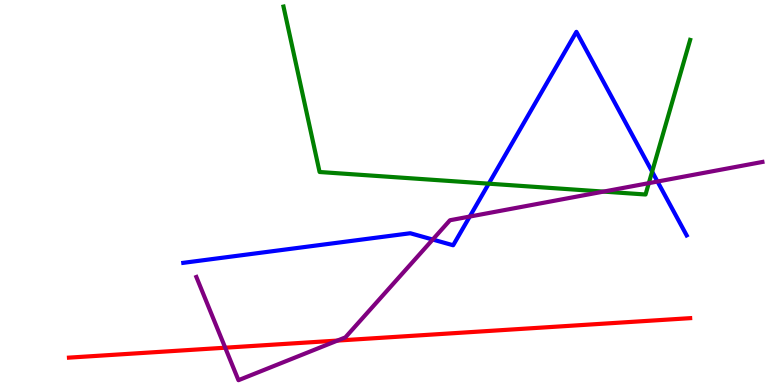[{'lines': ['blue', 'red'], 'intersections': []}, {'lines': ['green', 'red'], 'intersections': []}, {'lines': ['purple', 'red'], 'intersections': [{'x': 2.91, 'y': 0.969}, {'x': 4.35, 'y': 1.15}]}, {'lines': ['blue', 'green'], 'intersections': [{'x': 6.31, 'y': 5.23}, {'x': 8.41, 'y': 5.54}]}, {'lines': ['blue', 'purple'], 'intersections': [{'x': 5.58, 'y': 3.78}, {'x': 6.06, 'y': 4.38}, {'x': 8.48, 'y': 5.28}]}, {'lines': ['green', 'purple'], 'intersections': [{'x': 7.79, 'y': 5.02}, {'x': 8.37, 'y': 5.24}]}]